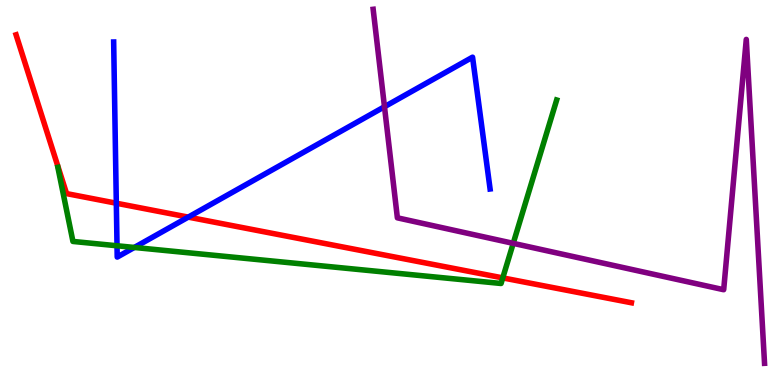[{'lines': ['blue', 'red'], 'intersections': [{'x': 1.5, 'y': 4.72}, {'x': 2.43, 'y': 4.36}]}, {'lines': ['green', 'red'], 'intersections': [{'x': 6.49, 'y': 2.78}]}, {'lines': ['purple', 'red'], 'intersections': []}, {'lines': ['blue', 'green'], 'intersections': [{'x': 1.51, 'y': 3.62}, {'x': 1.73, 'y': 3.57}]}, {'lines': ['blue', 'purple'], 'intersections': [{'x': 4.96, 'y': 7.23}]}, {'lines': ['green', 'purple'], 'intersections': [{'x': 6.62, 'y': 3.68}]}]